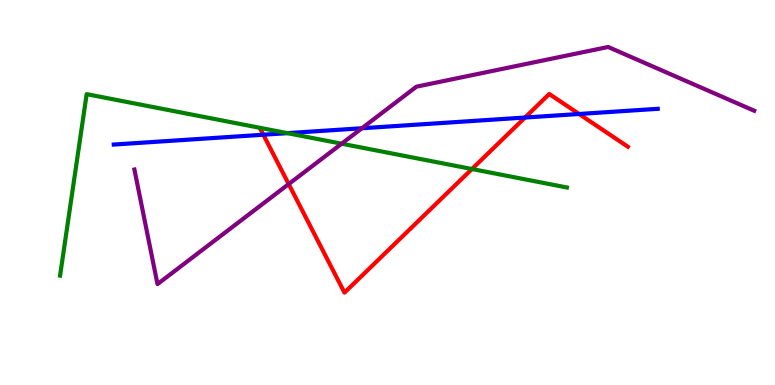[{'lines': ['blue', 'red'], 'intersections': [{'x': 3.4, 'y': 6.5}, {'x': 6.77, 'y': 6.95}, {'x': 7.47, 'y': 7.04}]}, {'lines': ['green', 'red'], 'intersections': [{'x': 6.09, 'y': 5.61}]}, {'lines': ['purple', 'red'], 'intersections': [{'x': 3.73, 'y': 5.22}]}, {'lines': ['blue', 'green'], 'intersections': [{'x': 3.71, 'y': 6.54}]}, {'lines': ['blue', 'purple'], 'intersections': [{'x': 4.67, 'y': 6.67}]}, {'lines': ['green', 'purple'], 'intersections': [{'x': 4.41, 'y': 6.27}]}]